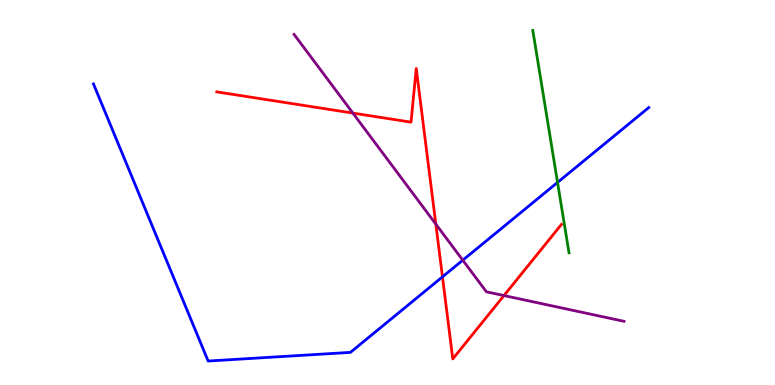[{'lines': ['blue', 'red'], 'intersections': [{'x': 5.71, 'y': 2.81}]}, {'lines': ['green', 'red'], 'intersections': []}, {'lines': ['purple', 'red'], 'intersections': [{'x': 4.55, 'y': 7.06}, {'x': 5.62, 'y': 4.18}, {'x': 6.5, 'y': 2.32}]}, {'lines': ['blue', 'green'], 'intersections': [{'x': 7.19, 'y': 5.26}]}, {'lines': ['blue', 'purple'], 'intersections': [{'x': 5.97, 'y': 3.24}]}, {'lines': ['green', 'purple'], 'intersections': []}]